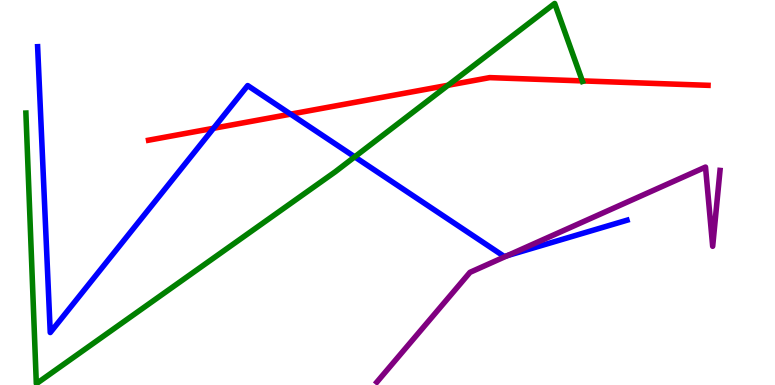[{'lines': ['blue', 'red'], 'intersections': [{'x': 2.76, 'y': 6.67}, {'x': 3.75, 'y': 7.04}]}, {'lines': ['green', 'red'], 'intersections': [{'x': 5.78, 'y': 7.79}, {'x': 7.51, 'y': 7.9}]}, {'lines': ['purple', 'red'], 'intersections': []}, {'lines': ['blue', 'green'], 'intersections': [{'x': 4.58, 'y': 5.93}]}, {'lines': ['blue', 'purple'], 'intersections': [{'x': 6.55, 'y': 3.36}]}, {'lines': ['green', 'purple'], 'intersections': []}]